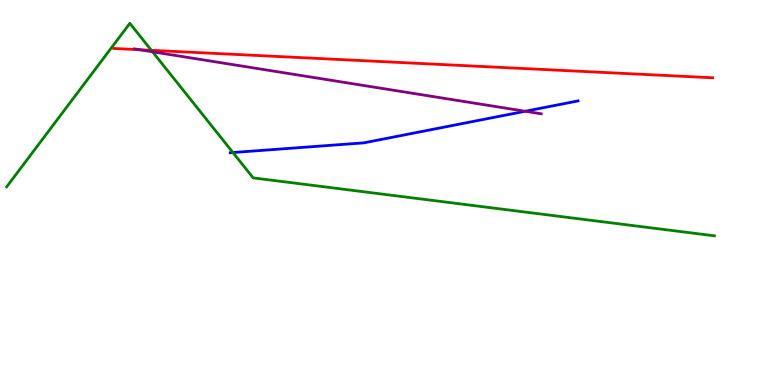[{'lines': ['blue', 'red'], 'intersections': []}, {'lines': ['green', 'red'], 'intersections': [{'x': 1.95, 'y': 8.69}]}, {'lines': ['purple', 'red'], 'intersections': [{'x': 1.8, 'y': 8.71}]}, {'lines': ['blue', 'green'], 'intersections': [{'x': 3.01, 'y': 6.04}]}, {'lines': ['blue', 'purple'], 'intersections': [{'x': 6.78, 'y': 7.11}]}, {'lines': ['green', 'purple'], 'intersections': [{'x': 1.97, 'y': 8.65}]}]